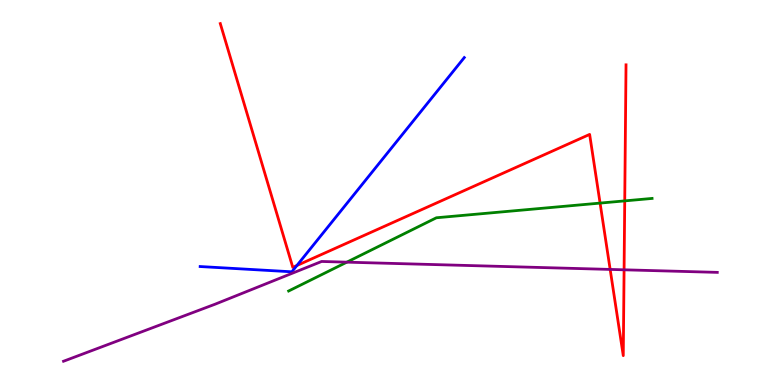[{'lines': ['blue', 'red'], 'intersections': [{'x': 3.83, 'y': 3.1}]}, {'lines': ['green', 'red'], 'intersections': [{'x': 7.74, 'y': 4.72}, {'x': 8.06, 'y': 4.78}]}, {'lines': ['purple', 'red'], 'intersections': [{'x': 7.87, 'y': 3.0}, {'x': 8.05, 'y': 2.99}]}, {'lines': ['blue', 'green'], 'intersections': []}, {'lines': ['blue', 'purple'], 'intersections': []}, {'lines': ['green', 'purple'], 'intersections': [{'x': 4.48, 'y': 3.19}]}]